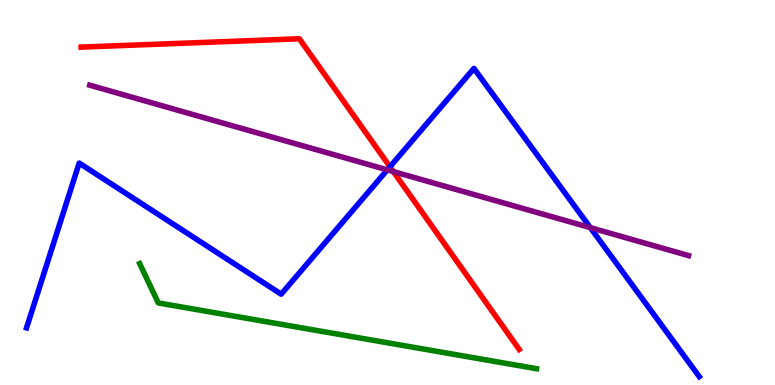[{'lines': ['blue', 'red'], 'intersections': [{'x': 5.03, 'y': 5.67}]}, {'lines': ['green', 'red'], 'intersections': []}, {'lines': ['purple', 'red'], 'intersections': [{'x': 5.08, 'y': 5.54}]}, {'lines': ['blue', 'green'], 'intersections': []}, {'lines': ['blue', 'purple'], 'intersections': [{'x': 5.0, 'y': 5.59}, {'x': 7.62, 'y': 4.09}]}, {'lines': ['green', 'purple'], 'intersections': []}]